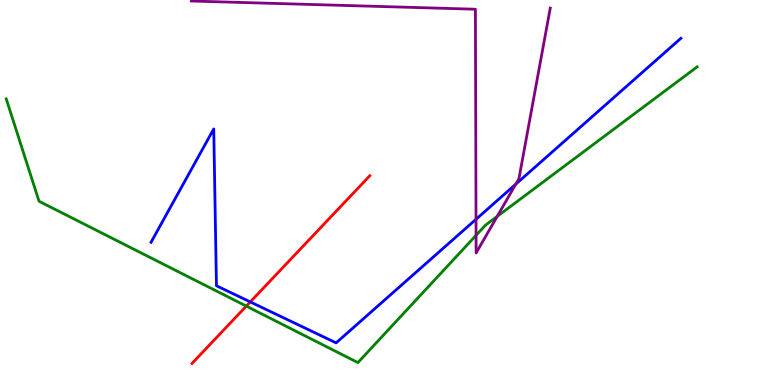[{'lines': ['blue', 'red'], 'intersections': [{'x': 3.23, 'y': 2.16}]}, {'lines': ['green', 'red'], 'intersections': [{'x': 3.18, 'y': 2.05}]}, {'lines': ['purple', 'red'], 'intersections': []}, {'lines': ['blue', 'green'], 'intersections': []}, {'lines': ['blue', 'purple'], 'intersections': [{'x': 6.14, 'y': 4.3}, {'x': 6.65, 'y': 5.22}]}, {'lines': ['green', 'purple'], 'intersections': [{'x': 6.14, 'y': 3.89}, {'x': 6.42, 'y': 4.38}]}]